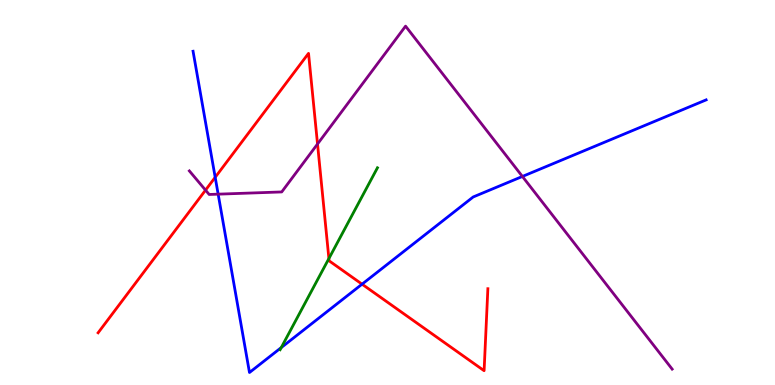[{'lines': ['blue', 'red'], 'intersections': [{'x': 2.78, 'y': 5.39}, {'x': 4.67, 'y': 2.62}]}, {'lines': ['green', 'red'], 'intersections': [{'x': 4.24, 'y': 3.28}]}, {'lines': ['purple', 'red'], 'intersections': [{'x': 2.65, 'y': 5.06}, {'x': 4.1, 'y': 6.26}]}, {'lines': ['blue', 'green'], 'intersections': [{'x': 3.63, 'y': 0.972}]}, {'lines': ['blue', 'purple'], 'intersections': [{'x': 2.81, 'y': 4.96}, {'x': 6.74, 'y': 5.42}]}, {'lines': ['green', 'purple'], 'intersections': []}]